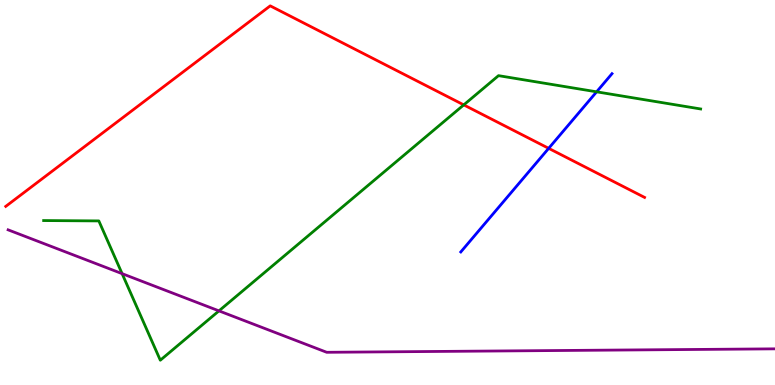[{'lines': ['blue', 'red'], 'intersections': [{'x': 7.08, 'y': 6.15}]}, {'lines': ['green', 'red'], 'intersections': [{'x': 5.98, 'y': 7.28}]}, {'lines': ['purple', 'red'], 'intersections': []}, {'lines': ['blue', 'green'], 'intersections': [{'x': 7.7, 'y': 7.62}]}, {'lines': ['blue', 'purple'], 'intersections': []}, {'lines': ['green', 'purple'], 'intersections': [{'x': 1.58, 'y': 2.89}, {'x': 2.83, 'y': 1.93}]}]